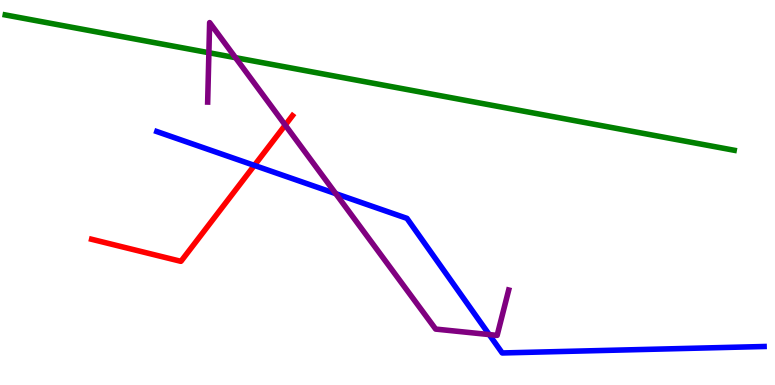[{'lines': ['blue', 'red'], 'intersections': [{'x': 3.28, 'y': 5.7}]}, {'lines': ['green', 'red'], 'intersections': []}, {'lines': ['purple', 'red'], 'intersections': [{'x': 3.68, 'y': 6.75}]}, {'lines': ['blue', 'green'], 'intersections': []}, {'lines': ['blue', 'purple'], 'intersections': [{'x': 4.33, 'y': 4.97}, {'x': 6.31, 'y': 1.31}]}, {'lines': ['green', 'purple'], 'intersections': [{'x': 2.7, 'y': 8.63}, {'x': 3.04, 'y': 8.5}]}]